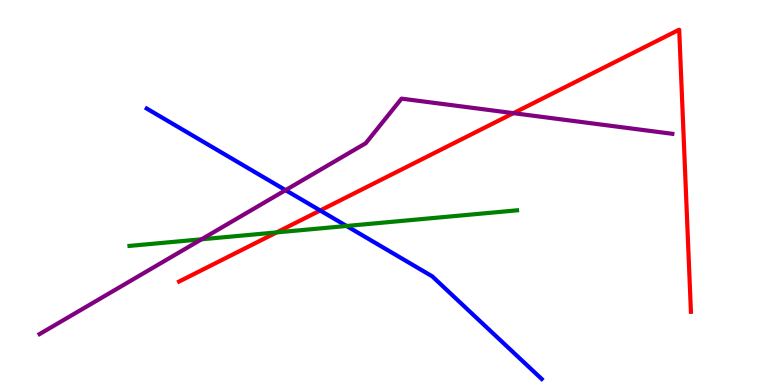[{'lines': ['blue', 'red'], 'intersections': [{'x': 4.13, 'y': 4.53}]}, {'lines': ['green', 'red'], 'intersections': [{'x': 3.57, 'y': 3.96}]}, {'lines': ['purple', 'red'], 'intersections': [{'x': 6.63, 'y': 7.06}]}, {'lines': ['blue', 'green'], 'intersections': [{'x': 4.47, 'y': 4.13}]}, {'lines': ['blue', 'purple'], 'intersections': [{'x': 3.68, 'y': 5.06}]}, {'lines': ['green', 'purple'], 'intersections': [{'x': 2.6, 'y': 3.78}]}]